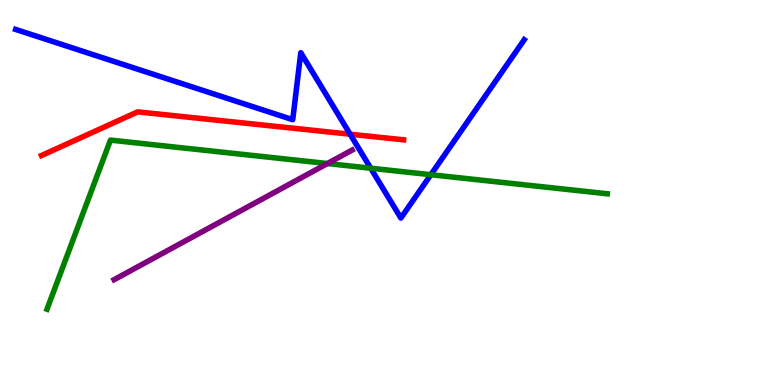[{'lines': ['blue', 'red'], 'intersections': [{'x': 4.52, 'y': 6.51}]}, {'lines': ['green', 'red'], 'intersections': []}, {'lines': ['purple', 'red'], 'intersections': []}, {'lines': ['blue', 'green'], 'intersections': [{'x': 4.78, 'y': 5.63}, {'x': 5.56, 'y': 5.46}]}, {'lines': ['blue', 'purple'], 'intersections': []}, {'lines': ['green', 'purple'], 'intersections': [{'x': 4.22, 'y': 5.75}]}]